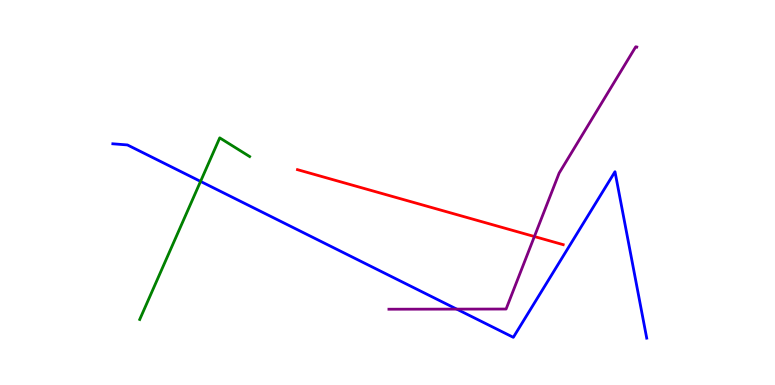[{'lines': ['blue', 'red'], 'intersections': []}, {'lines': ['green', 'red'], 'intersections': []}, {'lines': ['purple', 'red'], 'intersections': [{'x': 6.9, 'y': 3.86}]}, {'lines': ['blue', 'green'], 'intersections': [{'x': 2.59, 'y': 5.29}]}, {'lines': ['blue', 'purple'], 'intersections': [{'x': 5.89, 'y': 1.97}]}, {'lines': ['green', 'purple'], 'intersections': []}]